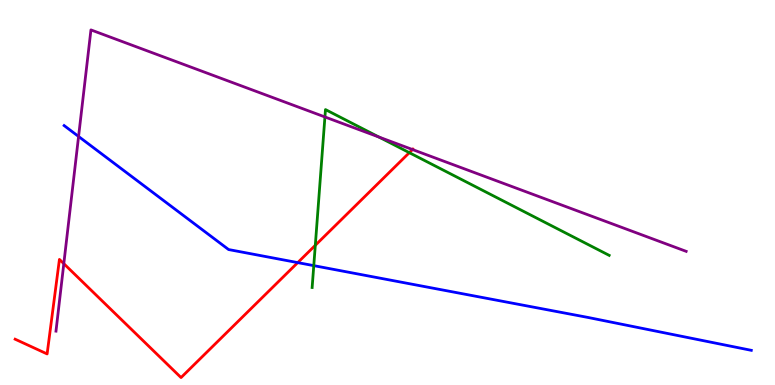[{'lines': ['blue', 'red'], 'intersections': [{'x': 3.84, 'y': 3.18}]}, {'lines': ['green', 'red'], 'intersections': [{'x': 4.07, 'y': 3.63}, {'x': 5.28, 'y': 6.03}]}, {'lines': ['purple', 'red'], 'intersections': [{'x': 0.823, 'y': 3.15}, {'x': 5.32, 'y': 6.12}]}, {'lines': ['blue', 'green'], 'intersections': [{'x': 4.05, 'y': 3.1}]}, {'lines': ['blue', 'purple'], 'intersections': [{'x': 1.01, 'y': 6.46}]}, {'lines': ['green', 'purple'], 'intersections': [{'x': 4.19, 'y': 6.96}, {'x': 4.89, 'y': 6.44}]}]